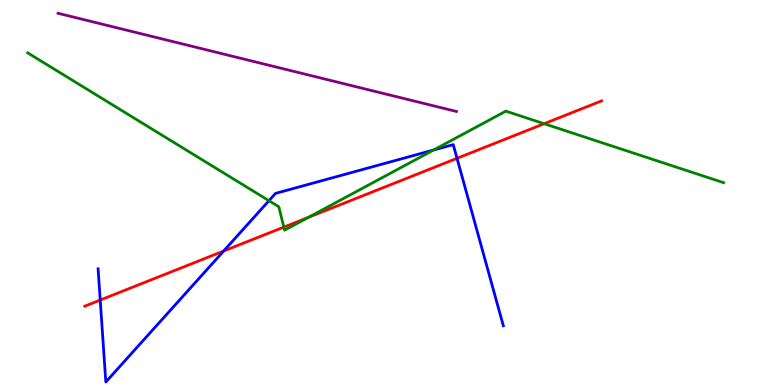[{'lines': ['blue', 'red'], 'intersections': [{'x': 1.29, 'y': 2.21}, {'x': 2.89, 'y': 3.48}, {'x': 5.9, 'y': 5.89}]}, {'lines': ['green', 'red'], 'intersections': [{'x': 3.66, 'y': 4.1}, {'x': 3.98, 'y': 4.36}, {'x': 7.02, 'y': 6.79}]}, {'lines': ['purple', 'red'], 'intersections': []}, {'lines': ['blue', 'green'], 'intersections': [{'x': 3.47, 'y': 4.79}, {'x': 5.6, 'y': 6.1}]}, {'lines': ['blue', 'purple'], 'intersections': []}, {'lines': ['green', 'purple'], 'intersections': []}]